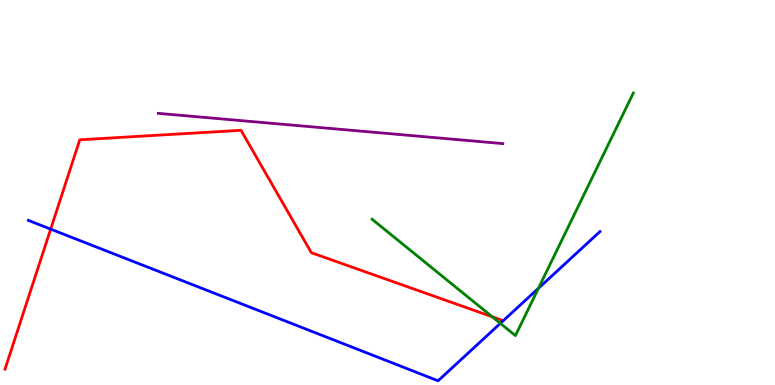[{'lines': ['blue', 'red'], 'intersections': [{'x': 0.654, 'y': 4.05}]}, {'lines': ['green', 'red'], 'intersections': [{'x': 6.35, 'y': 1.77}]}, {'lines': ['purple', 'red'], 'intersections': []}, {'lines': ['blue', 'green'], 'intersections': [{'x': 6.46, 'y': 1.6}, {'x': 6.95, 'y': 2.51}]}, {'lines': ['blue', 'purple'], 'intersections': []}, {'lines': ['green', 'purple'], 'intersections': []}]